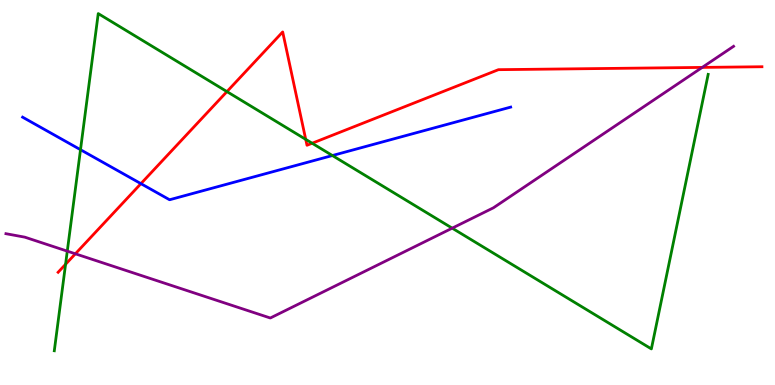[{'lines': ['blue', 'red'], 'intersections': [{'x': 1.82, 'y': 5.23}]}, {'lines': ['green', 'red'], 'intersections': [{'x': 0.846, 'y': 3.14}, {'x': 2.93, 'y': 7.62}, {'x': 3.94, 'y': 6.38}, {'x': 4.03, 'y': 6.28}]}, {'lines': ['purple', 'red'], 'intersections': [{'x': 0.973, 'y': 3.41}, {'x': 9.06, 'y': 8.25}]}, {'lines': ['blue', 'green'], 'intersections': [{'x': 1.04, 'y': 6.11}, {'x': 4.29, 'y': 5.96}]}, {'lines': ['blue', 'purple'], 'intersections': []}, {'lines': ['green', 'purple'], 'intersections': [{'x': 0.868, 'y': 3.48}, {'x': 5.83, 'y': 4.07}]}]